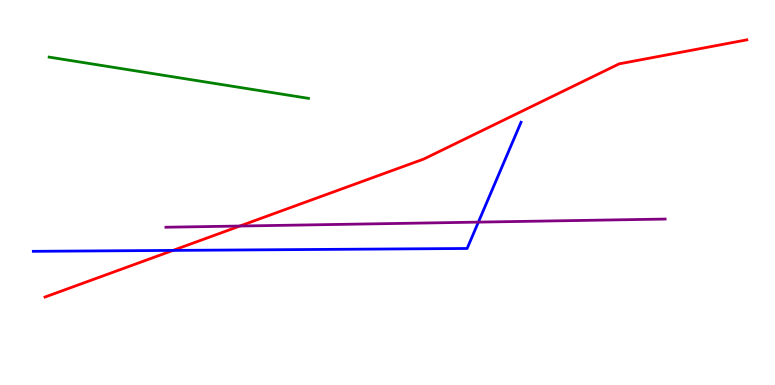[{'lines': ['blue', 'red'], 'intersections': [{'x': 2.23, 'y': 3.5}]}, {'lines': ['green', 'red'], 'intersections': []}, {'lines': ['purple', 'red'], 'intersections': [{'x': 3.1, 'y': 4.13}]}, {'lines': ['blue', 'green'], 'intersections': []}, {'lines': ['blue', 'purple'], 'intersections': [{'x': 6.17, 'y': 4.23}]}, {'lines': ['green', 'purple'], 'intersections': []}]